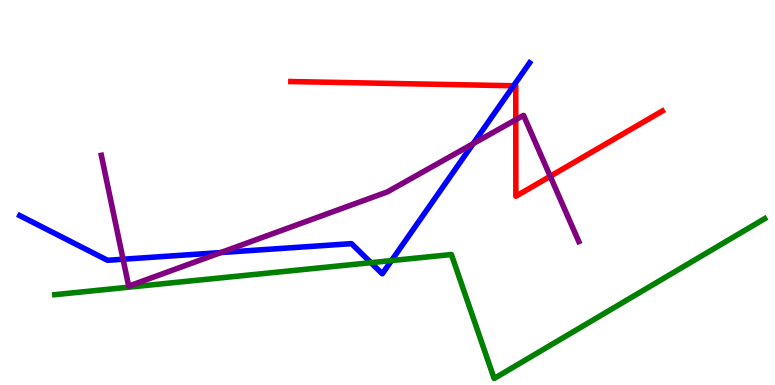[{'lines': ['blue', 'red'], 'intersections': [{'x': 6.63, 'y': 7.77}]}, {'lines': ['green', 'red'], 'intersections': []}, {'lines': ['purple', 'red'], 'intersections': [{'x': 6.66, 'y': 6.89}, {'x': 7.1, 'y': 5.42}]}, {'lines': ['blue', 'green'], 'intersections': [{'x': 4.79, 'y': 3.18}, {'x': 5.05, 'y': 3.23}]}, {'lines': ['blue', 'purple'], 'intersections': [{'x': 1.59, 'y': 3.27}, {'x': 2.85, 'y': 3.44}, {'x': 6.11, 'y': 6.27}]}, {'lines': ['green', 'purple'], 'intersections': []}]